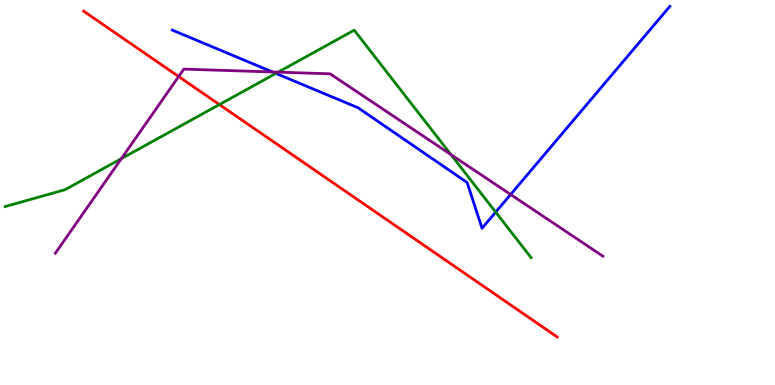[{'lines': ['blue', 'red'], 'intersections': []}, {'lines': ['green', 'red'], 'intersections': [{'x': 2.83, 'y': 7.28}]}, {'lines': ['purple', 'red'], 'intersections': [{'x': 2.31, 'y': 8.01}]}, {'lines': ['blue', 'green'], 'intersections': [{'x': 3.56, 'y': 8.09}, {'x': 6.4, 'y': 4.49}]}, {'lines': ['blue', 'purple'], 'intersections': [{'x': 3.52, 'y': 8.13}, {'x': 6.59, 'y': 4.95}]}, {'lines': ['green', 'purple'], 'intersections': [{'x': 1.57, 'y': 5.88}, {'x': 3.59, 'y': 8.13}, {'x': 5.82, 'y': 5.98}]}]